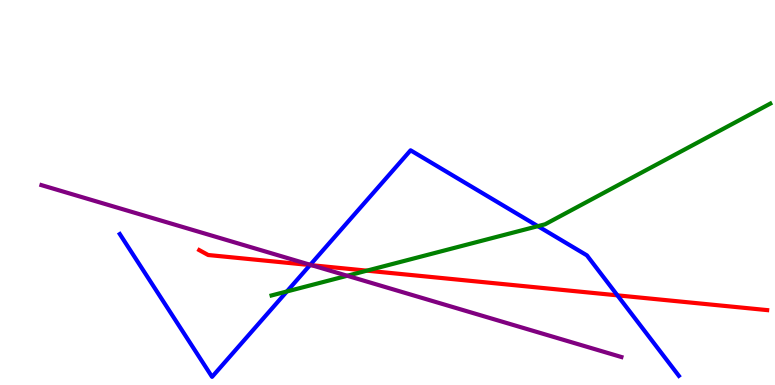[{'lines': ['blue', 'red'], 'intersections': [{'x': 4.0, 'y': 3.12}, {'x': 7.97, 'y': 2.33}]}, {'lines': ['green', 'red'], 'intersections': [{'x': 4.73, 'y': 2.97}]}, {'lines': ['purple', 'red'], 'intersections': [{'x': 4.02, 'y': 3.11}]}, {'lines': ['blue', 'green'], 'intersections': [{'x': 3.7, 'y': 2.43}, {'x': 6.94, 'y': 4.13}]}, {'lines': ['blue', 'purple'], 'intersections': [{'x': 4.0, 'y': 3.12}]}, {'lines': ['green', 'purple'], 'intersections': [{'x': 4.48, 'y': 2.84}]}]